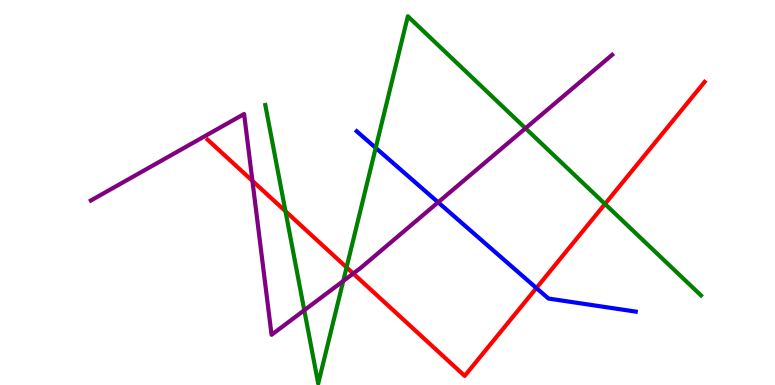[{'lines': ['blue', 'red'], 'intersections': [{'x': 6.92, 'y': 2.52}]}, {'lines': ['green', 'red'], 'intersections': [{'x': 3.68, 'y': 4.51}, {'x': 4.47, 'y': 3.06}, {'x': 7.81, 'y': 4.7}]}, {'lines': ['purple', 'red'], 'intersections': [{'x': 3.26, 'y': 5.3}, {'x': 4.56, 'y': 2.9}]}, {'lines': ['blue', 'green'], 'intersections': [{'x': 4.85, 'y': 6.16}]}, {'lines': ['blue', 'purple'], 'intersections': [{'x': 5.65, 'y': 4.75}]}, {'lines': ['green', 'purple'], 'intersections': [{'x': 3.93, 'y': 1.94}, {'x': 4.43, 'y': 2.7}, {'x': 6.78, 'y': 6.67}]}]